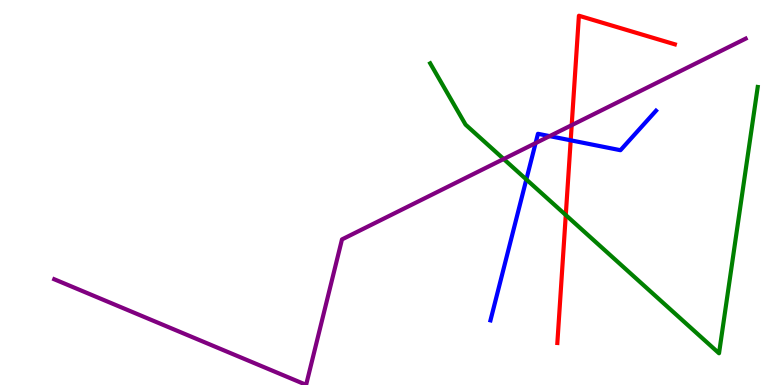[{'lines': ['blue', 'red'], 'intersections': [{'x': 7.36, 'y': 6.36}]}, {'lines': ['green', 'red'], 'intersections': [{'x': 7.3, 'y': 4.41}]}, {'lines': ['purple', 'red'], 'intersections': [{'x': 7.38, 'y': 6.75}]}, {'lines': ['blue', 'green'], 'intersections': [{'x': 6.79, 'y': 5.34}]}, {'lines': ['blue', 'purple'], 'intersections': [{'x': 6.91, 'y': 6.28}, {'x': 7.09, 'y': 6.46}]}, {'lines': ['green', 'purple'], 'intersections': [{'x': 6.5, 'y': 5.87}]}]